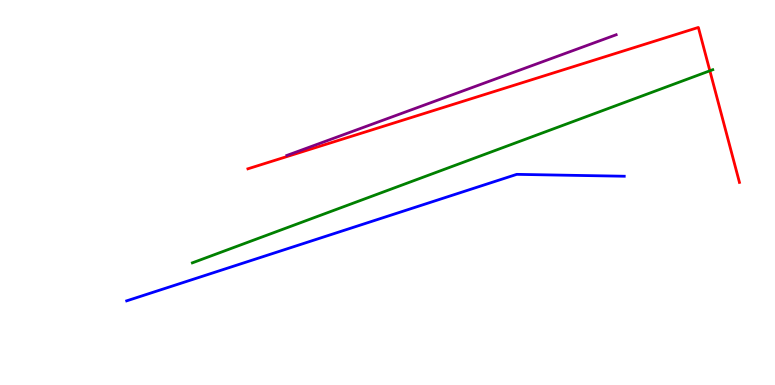[{'lines': ['blue', 'red'], 'intersections': []}, {'lines': ['green', 'red'], 'intersections': [{'x': 9.16, 'y': 8.16}]}, {'lines': ['purple', 'red'], 'intersections': []}, {'lines': ['blue', 'green'], 'intersections': []}, {'lines': ['blue', 'purple'], 'intersections': []}, {'lines': ['green', 'purple'], 'intersections': []}]